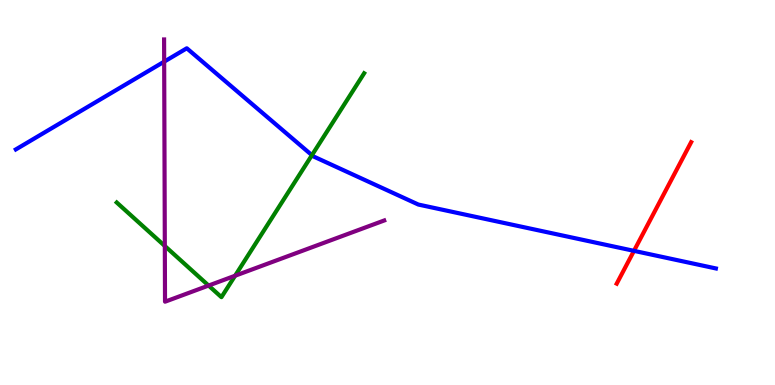[{'lines': ['blue', 'red'], 'intersections': [{'x': 8.18, 'y': 3.48}]}, {'lines': ['green', 'red'], 'intersections': []}, {'lines': ['purple', 'red'], 'intersections': []}, {'lines': ['blue', 'green'], 'intersections': [{'x': 4.02, 'y': 5.97}]}, {'lines': ['blue', 'purple'], 'intersections': [{'x': 2.12, 'y': 8.4}]}, {'lines': ['green', 'purple'], 'intersections': [{'x': 2.13, 'y': 3.61}, {'x': 2.69, 'y': 2.58}, {'x': 3.03, 'y': 2.84}]}]